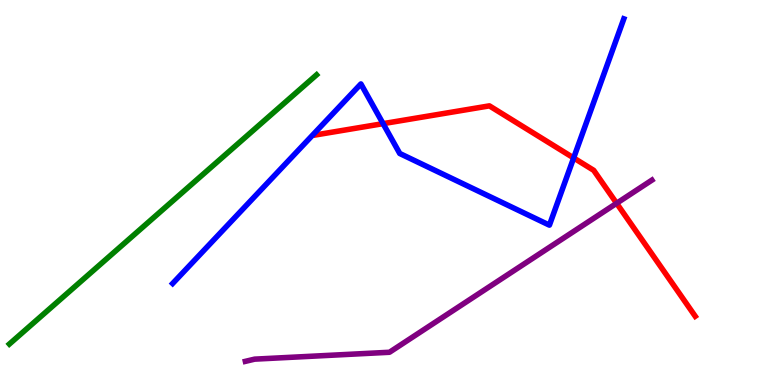[{'lines': ['blue', 'red'], 'intersections': [{'x': 4.94, 'y': 6.79}, {'x': 7.4, 'y': 5.9}]}, {'lines': ['green', 'red'], 'intersections': []}, {'lines': ['purple', 'red'], 'intersections': [{'x': 7.96, 'y': 4.72}]}, {'lines': ['blue', 'green'], 'intersections': []}, {'lines': ['blue', 'purple'], 'intersections': []}, {'lines': ['green', 'purple'], 'intersections': []}]